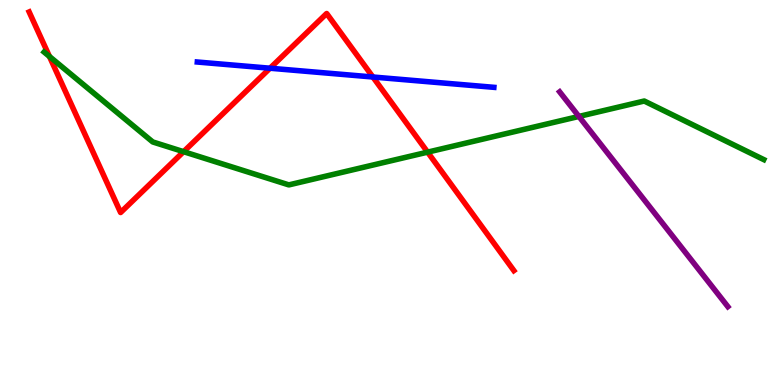[{'lines': ['blue', 'red'], 'intersections': [{'x': 3.48, 'y': 8.23}, {'x': 4.81, 'y': 8.0}]}, {'lines': ['green', 'red'], 'intersections': [{'x': 0.638, 'y': 8.53}, {'x': 2.37, 'y': 6.06}, {'x': 5.52, 'y': 6.05}]}, {'lines': ['purple', 'red'], 'intersections': []}, {'lines': ['blue', 'green'], 'intersections': []}, {'lines': ['blue', 'purple'], 'intersections': []}, {'lines': ['green', 'purple'], 'intersections': [{'x': 7.47, 'y': 6.98}]}]